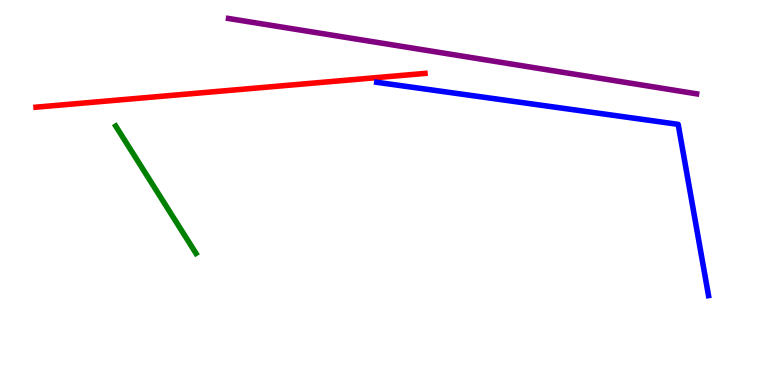[{'lines': ['blue', 'red'], 'intersections': []}, {'lines': ['green', 'red'], 'intersections': []}, {'lines': ['purple', 'red'], 'intersections': []}, {'lines': ['blue', 'green'], 'intersections': []}, {'lines': ['blue', 'purple'], 'intersections': []}, {'lines': ['green', 'purple'], 'intersections': []}]